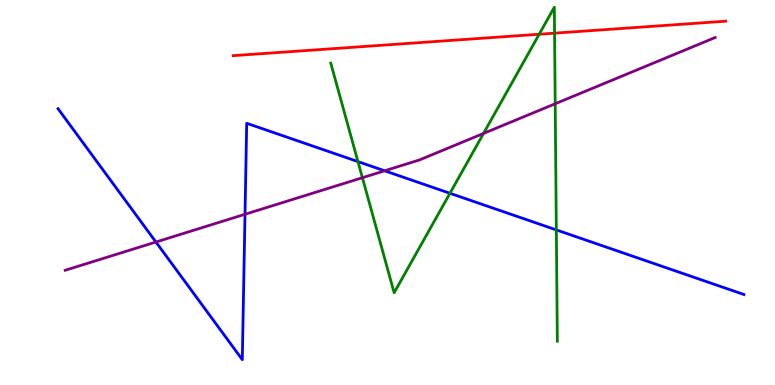[{'lines': ['blue', 'red'], 'intersections': []}, {'lines': ['green', 'red'], 'intersections': [{'x': 6.96, 'y': 9.11}, {'x': 7.16, 'y': 9.14}]}, {'lines': ['purple', 'red'], 'intersections': []}, {'lines': ['blue', 'green'], 'intersections': [{'x': 4.62, 'y': 5.8}, {'x': 5.81, 'y': 4.98}, {'x': 7.18, 'y': 4.03}]}, {'lines': ['blue', 'purple'], 'intersections': [{'x': 2.01, 'y': 3.71}, {'x': 3.16, 'y': 4.43}, {'x': 4.96, 'y': 5.56}]}, {'lines': ['green', 'purple'], 'intersections': [{'x': 4.68, 'y': 5.38}, {'x': 6.24, 'y': 6.53}, {'x': 7.16, 'y': 7.31}]}]